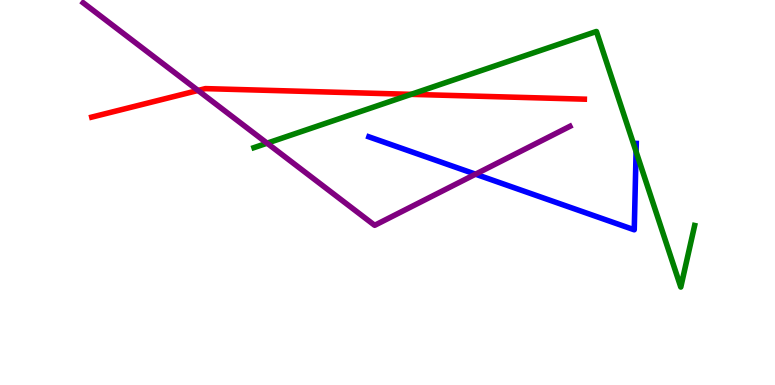[{'lines': ['blue', 'red'], 'intersections': []}, {'lines': ['green', 'red'], 'intersections': [{'x': 5.3, 'y': 7.55}]}, {'lines': ['purple', 'red'], 'intersections': [{'x': 2.56, 'y': 7.65}]}, {'lines': ['blue', 'green'], 'intersections': [{'x': 8.21, 'y': 6.06}]}, {'lines': ['blue', 'purple'], 'intersections': [{'x': 6.14, 'y': 5.48}]}, {'lines': ['green', 'purple'], 'intersections': [{'x': 3.45, 'y': 6.28}]}]